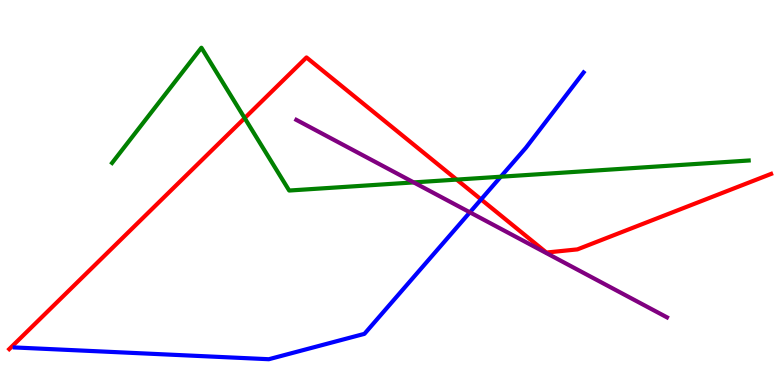[{'lines': ['blue', 'red'], 'intersections': [{'x': 6.21, 'y': 4.82}]}, {'lines': ['green', 'red'], 'intersections': [{'x': 3.16, 'y': 6.93}, {'x': 5.89, 'y': 5.34}]}, {'lines': ['purple', 'red'], 'intersections': []}, {'lines': ['blue', 'green'], 'intersections': [{'x': 6.46, 'y': 5.41}]}, {'lines': ['blue', 'purple'], 'intersections': [{'x': 6.06, 'y': 4.48}]}, {'lines': ['green', 'purple'], 'intersections': [{'x': 5.34, 'y': 5.26}]}]